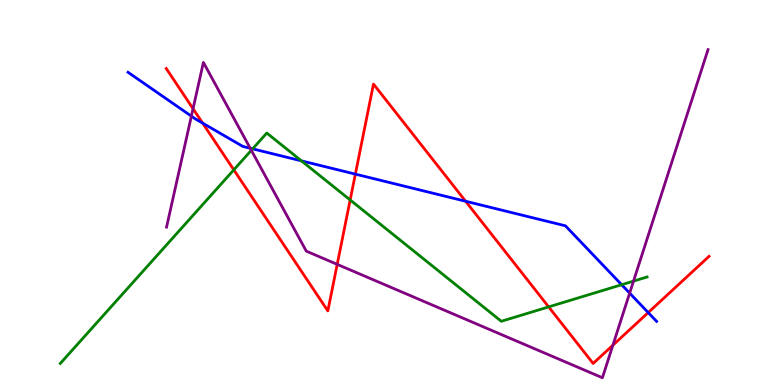[{'lines': ['blue', 'red'], 'intersections': [{'x': 2.61, 'y': 6.8}, {'x': 4.59, 'y': 5.48}, {'x': 6.01, 'y': 4.77}, {'x': 8.36, 'y': 1.88}]}, {'lines': ['green', 'red'], 'intersections': [{'x': 3.02, 'y': 5.59}, {'x': 4.52, 'y': 4.81}, {'x': 7.08, 'y': 2.03}]}, {'lines': ['purple', 'red'], 'intersections': [{'x': 2.49, 'y': 7.18}, {'x': 4.35, 'y': 3.13}, {'x': 7.91, 'y': 1.03}]}, {'lines': ['blue', 'green'], 'intersections': [{'x': 3.26, 'y': 6.13}, {'x': 3.89, 'y': 5.82}, {'x': 8.02, 'y': 2.6}]}, {'lines': ['blue', 'purple'], 'intersections': [{'x': 2.47, 'y': 6.98}, {'x': 3.23, 'y': 6.15}, {'x': 8.12, 'y': 2.39}]}, {'lines': ['green', 'purple'], 'intersections': [{'x': 3.24, 'y': 6.1}, {'x': 8.17, 'y': 2.7}]}]